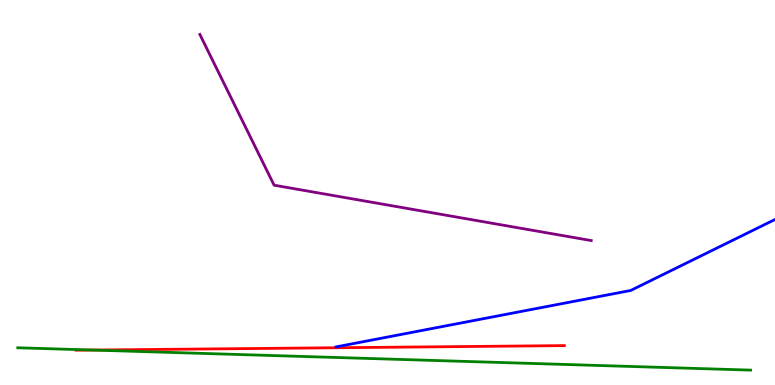[{'lines': ['blue', 'red'], 'intersections': []}, {'lines': ['green', 'red'], 'intersections': [{'x': 1.19, 'y': 0.908}]}, {'lines': ['purple', 'red'], 'intersections': []}, {'lines': ['blue', 'green'], 'intersections': []}, {'lines': ['blue', 'purple'], 'intersections': []}, {'lines': ['green', 'purple'], 'intersections': []}]